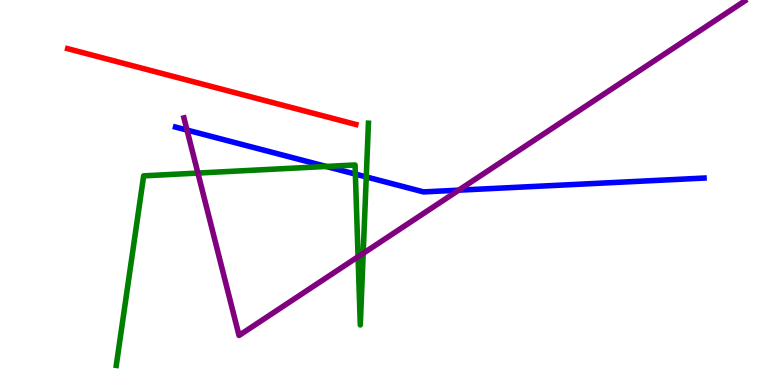[{'lines': ['blue', 'red'], 'intersections': []}, {'lines': ['green', 'red'], 'intersections': []}, {'lines': ['purple', 'red'], 'intersections': []}, {'lines': ['blue', 'green'], 'intersections': [{'x': 4.21, 'y': 5.68}, {'x': 4.59, 'y': 5.48}, {'x': 4.73, 'y': 5.4}]}, {'lines': ['blue', 'purple'], 'intersections': [{'x': 2.41, 'y': 6.62}, {'x': 5.92, 'y': 5.06}]}, {'lines': ['green', 'purple'], 'intersections': [{'x': 2.55, 'y': 5.5}, {'x': 4.62, 'y': 3.33}, {'x': 4.69, 'y': 3.42}]}]